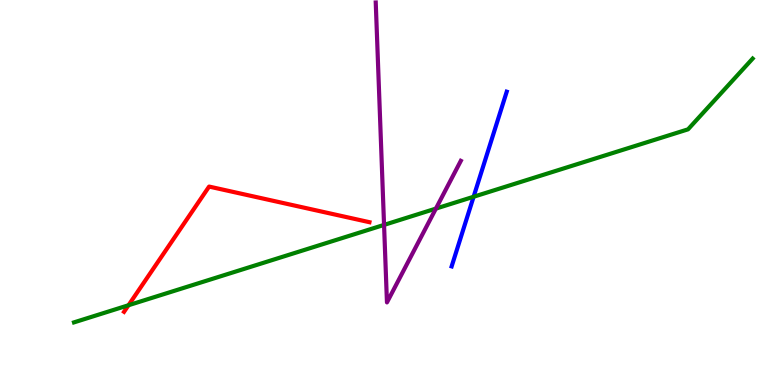[{'lines': ['blue', 'red'], 'intersections': []}, {'lines': ['green', 'red'], 'intersections': [{'x': 1.66, 'y': 2.07}]}, {'lines': ['purple', 'red'], 'intersections': []}, {'lines': ['blue', 'green'], 'intersections': [{'x': 6.11, 'y': 4.89}]}, {'lines': ['blue', 'purple'], 'intersections': []}, {'lines': ['green', 'purple'], 'intersections': [{'x': 4.96, 'y': 4.16}, {'x': 5.62, 'y': 4.58}]}]